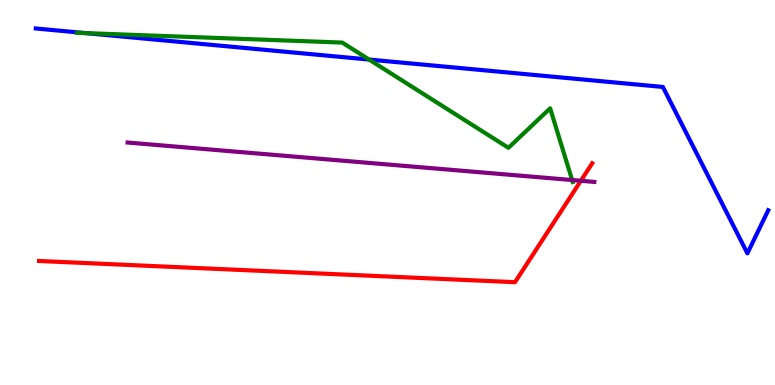[{'lines': ['blue', 'red'], 'intersections': []}, {'lines': ['green', 'red'], 'intersections': []}, {'lines': ['purple', 'red'], 'intersections': [{'x': 7.49, 'y': 5.3}]}, {'lines': ['blue', 'green'], 'intersections': [{'x': 1.1, 'y': 9.14}, {'x': 4.76, 'y': 8.45}]}, {'lines': ['blue', 'purple'], 'intersections': []}, {'lines': ['green', 'purple'], 'intersections': [{'x': 7.38, 'y': 5.32}]}]